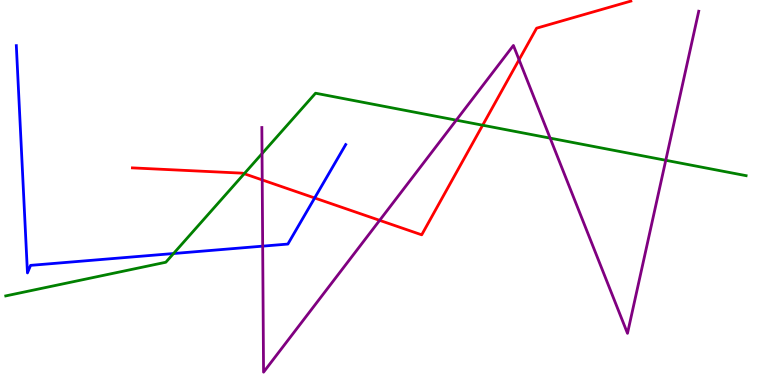[{'lines': ['blue', 'red'], 'intersections': [{'x': 4.06, 'y': 4.86}]}, {'lines': ['green', 'red'], 'intersections': [{'x': 3.15, 'y': 5.49}, {'x': 6.23, 'y': 6.75}]}, {'lines': ['purple', 'red'], 'intersections': [{'x': 3.38, 'y': 5.33}, {'x': 4.9, 'y': 4.28}, {'x': 6.7, 'y': 8.45}]}, {'lines': ['blue', 'green'], 'intersections': [{'x': 2.24, 'y': 3.41}]}, {'lines': ['blue', 'purple'], 'intersections': [{'x': 3.39, 'y': 3.61}]}, {'lines': ['green', 'purple'], 'intersections': [{'x': 3.38, 'y': 6.01}, {'x': 5.89, 'y': 6.88}, {'x': 7.1, 'y': 6.41}, {'x': 8.59, 'y': 5.84}]}]